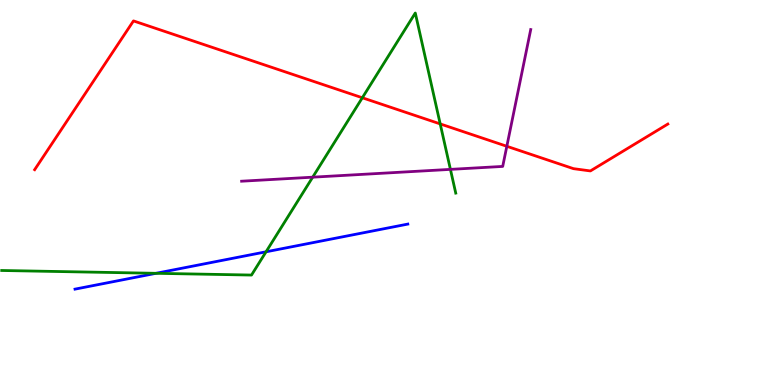[{'lines': ['blue', 'red'], 'intersections': []}, {'lines': ['green', 'red'], 'intersections': [{'x': 4.68, 'y': 7.46}, {'x': 5.68, 'y': 6.78}]}, {'lines': ['purple', 'red'], 'intersections': [{'x': 6.54, 'y': 6.2}]}, {'lines': ['blue', 'green'], 'intersections': [{'x': 2.01, 'y': 2.9}, {'x': 3.43, 'y': 3.46}]}, {'lines': ['blue', 'purple'], 'intersections': []}, {'lines': ['green', 'purple'], 'intersections': [{'x': 4.03, 'y': 5.4}, {'x': 5.81, 'y': 5.6}]}]